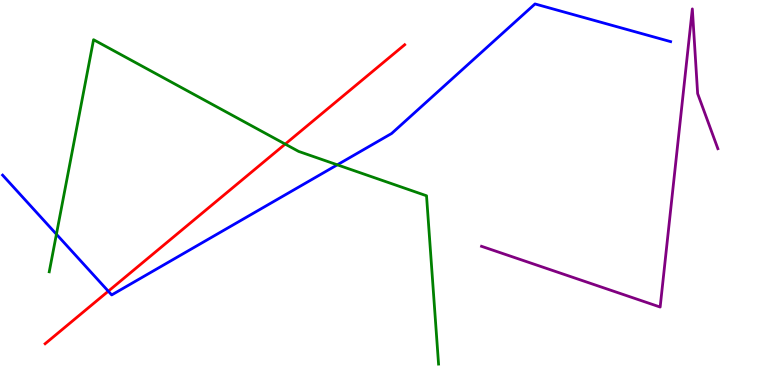[{'lines': ['blue', 'red'], 'intersections': [{'x': 1.4, 'y': 2.44}]}, {'lines': ['green', 'red'], 'intersections': [{'x': 3.68, 'y': 6.26}]}, {'lines': ['purple', 'red'], 'intersections': []}, {'lines': ['blue', 'green'], 'intersections': [{'x': 0.728, 'y': 3.92}, {'x': 4.35, 'y': 5.72}]}, {'lines': ['blue', 'purple'], 'intersections': []}, {'lines': ['green', 'purple'], 'intersections': []}]